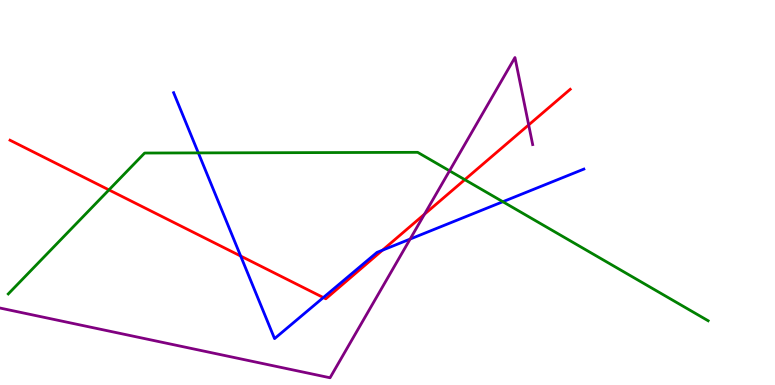[{'lines': ['blue', 'red'], 'intersections': [{'x': 3.11, 'y': 3.35}, {'x': 4.17, 'y': 2.27}, {'x': 4.94, 'y': 3.5}]}, {'lines': ['green', 'red'], 'intersections': [{'x': 1.41, 'y': 5.07}, {'x': 6.0, 'y': 5.33}]}, {'lines': ['purple', 'red'], 'intersections': [{'x': 5.48, 'y': 4.44}, {'x': 6.82, 'y': 6.76}]}, {'lines': ['blue', 'green'], 'intersections': [{'x': 2.56, 'y': 6.03}, {'x': 6.49, 'y': 4.76}]}, {'lines': ['blue', 'purple'], 'intersections': [{'x': 5.29, 'y': 3.79}]}, {'lines': ['green', 'purple'], 'intersections': [{'x': 5.8, 'y': 5.56}]}]